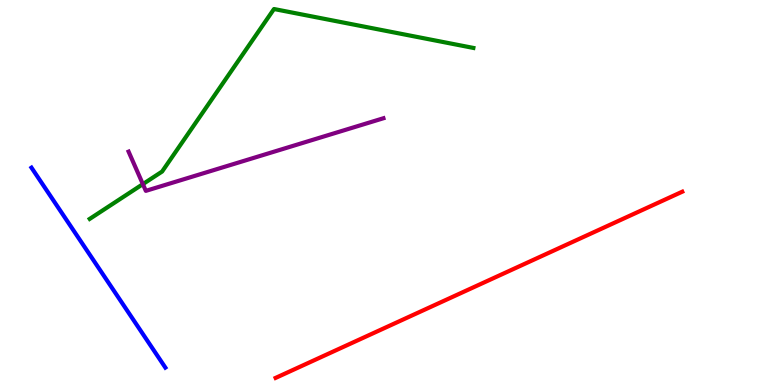[{'lines': ['blue', 'red'], 'intersections': []}, {'lines': ['green', 'red'], 'intersections': []}, {'lines': ['purple', 'red'], 'intersections': []}, {'lines': ['blue', 'green'], 'intersections': []}, {'lines': ['blue', 'purple'], 'intersections': []}, {'lines': ['green', 'purple'], 'intersections': [{'x': 1.84, 'y': 5.22}]}]